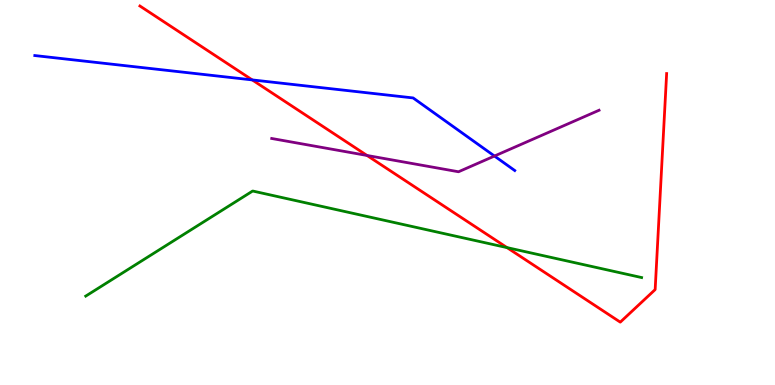[{'lines': ['blue', 'red'], 'intersections': [{'x': 3.25, 'y': 7.92}]}, {'lines': ['green', 'red'], 'intersections': [{'x': 6.54, 'y': 3.57}]}, {'lines': ['purple', 'red'], 'intersections': [{'x': 4.74, 'y': 5.96}]}, {'lines': ['blue', 'green'], 'intersections': []}, {'lines': ['blue', 'purple'], 'intersections': [{'x': 6.38, 'y': 5.95}]}, {'lines': ['green', 'purple'], 'intersections': []}]